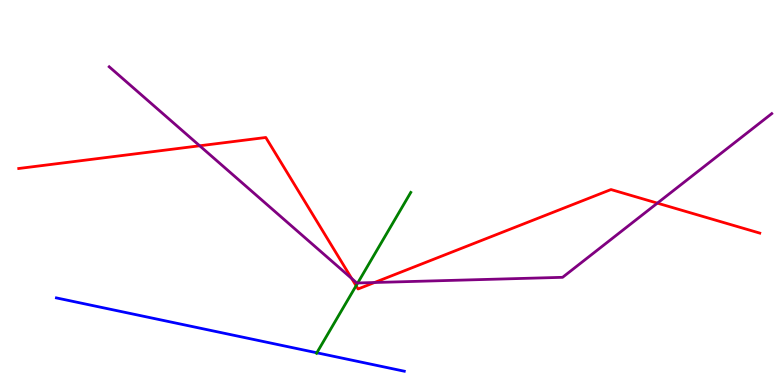[{'lines': ['blue', 'red'], 'intersections': []}, {'lines': ['green', 'red'], 'intersections': [{'x': 4.59, 'y': 2.58}]}, {'lines': ['purple', 'red'], 'intersections': [{'x': 2.58, 'y': 6.21}, {'x': 4.54, 'y': 2.77}, {'x': 4.83, 'y': 2.66}, {'x': 8.48, 'y': 4.72}]}, {'lines': ['blue', 'green'], 'intersections': [{'x': 4.09, 'y': 0.837}]}, {'lines': ['blue', 'purple'], 'intersections': []}, {'lines': ['green', 'purple'], 'intersections': [{'x': 4.62, 'y': 2.65}]}]